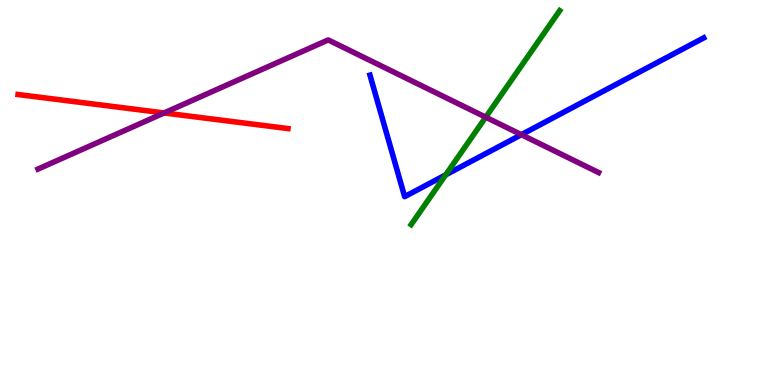[{'lines': ['blue', 'red'], 'intersections': []}, {'lines': ['green', 'red'], 'intersections': []}, {'lines': ['purple', 'red'], 'intersections': [{'x': 2.12, 'y': 7.07}]}, {'lines': ['blue', 'green'], 'intersections': [{'x': 5.75, 'y': 5.46}]}, {'lines': ['blue', 'purple'], 'intersections': [{'x': 6.73, 'y': 6.5}]}, {'lines': ['green', 'purple'], 'intersections': [{'x': 6.27, 'y': 6.96}]}]